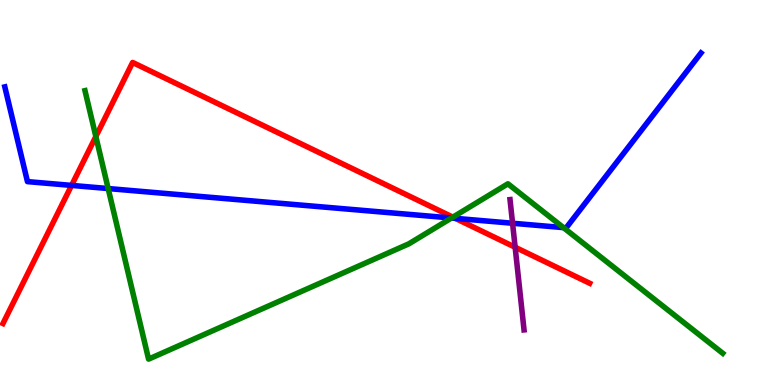[{'lines': ['blue', 'red'], 'intersections': [{'x': 0.923, 'y': 5.18}, {'x': 5.87, 'y': 4.33}]}, {'lines': ['green', 'red'], 'intersections': [{'x': 1.24, 'y': 6.45}, {'x': 5.84, 'y': 4.36}]}, {'lines': ['purple', 'red'], 'intersections': [{'x': 6.65, 'y': 3.58}]}, {'lines': ['blue', 'green'], 'intersections': [{'x': 1.4, 'y': 5.1}, {'x': 5.83, 'y': 4.34}, {'x': 7.27, 'y': 4.09}]}, {'lines': ['blue', 'purple'], 'intersections': [{'x': 6.61, 'y': 4.2}]}, {'lines': ['green', 'purple'], 'intersections': []}]